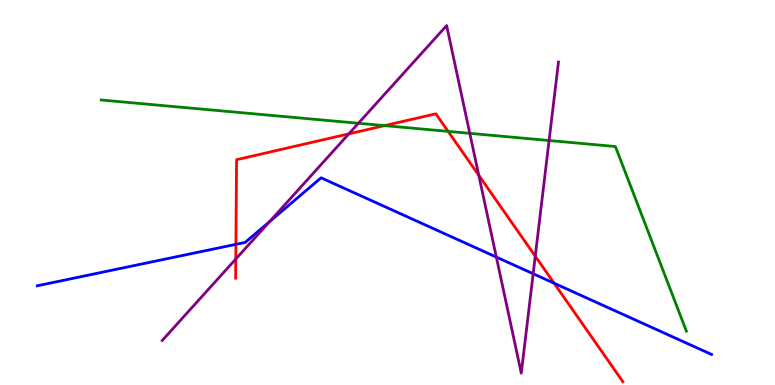[{'lines': ['blue', 'red'], 'intersections': [{'x': 3.04, 'y': 3.65}, {'x': 7.15, 'y': 2.64}]}, {'lines': ['green', 'red'], 'intersections': [{'x': 4.96, 'y': 6.74}, {'x': 5.78, 'y': 6.59}]}, {'lines': ['purple', 'red'], 'intersections': [{'x': 3.04, 'y': 3.27}, {'x': 4.5, 'y': 6.52}, {'x': 6.18, 'y': 5.45}, {'x': 6.91, 'y': 3.35}]}, {'lines': ['blue', 'green'], 'intersections': []}, {'lines': ['blue', 'purple'], 'intersections': [{'x': 3.48, 'y': 4.24}, {'x': 6.4, 'y': 3.32}, {'x': 6.88, 'y': 2.89}]}, {'lines': ['green', 'purple'], 'intersections': [{'x': 4.62, 'y': 6.8}, {'x': 6.06, 'y': 6.54}, {'x': 7.09, 'y': 6.35}]}]